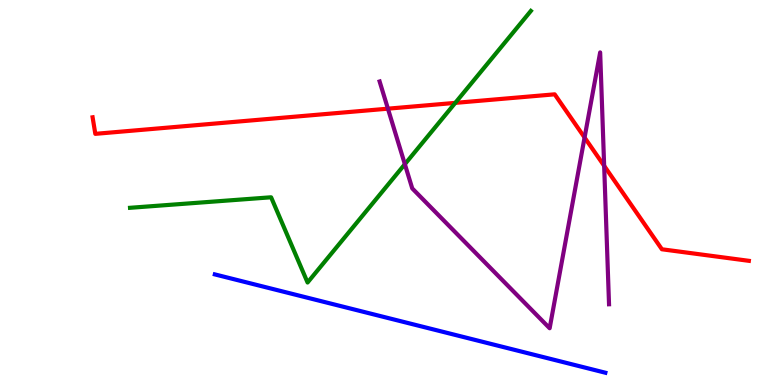[{'lines': ['blue', 'red'], 'intersections': []}, {'lines': ['green', 'red'], 'intersections': [{'x': 5.87, 'y': 7.33}]}, {'lines': ['purple', 'red'], 'intersections': [{'x': 5.01, 'y': 7.18}, {'x': 7.54, 'y': 6.43}, {'x': 7.8, 'y': 5.69}]}, {'lines': ['blue', 'green'], 'intersections': []}, {'lines': ['blue', 'purple'], 'intersections': []}, {'lines': ['green', 'purple'], 'intersections': [{'x': 5.22, 'y': 5.74}]}]